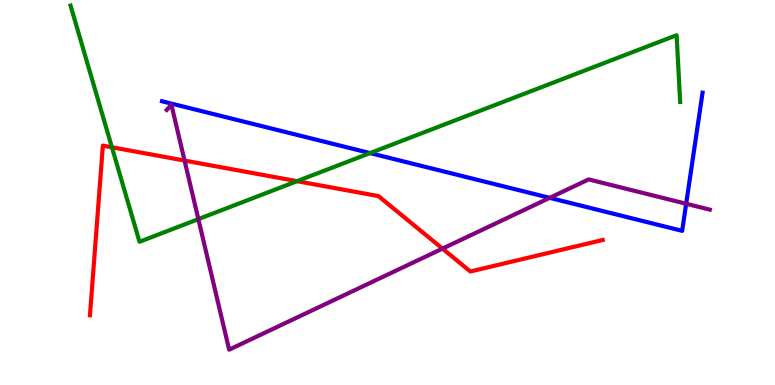[{'lines': ['blue', 'red'], 'intersections': []}, {'lines': ['green', 'red'], 'intersections': [{'x': 1.44, 'y': 6.18}, {'x': 3.83, 'y': 5.29}]}, {'lines': ['purple', 'red'], 'intersections': [{'x': 2.38, 'y': 5.83}, {'x': 5.71, 'y': 3.54}]}, {'lines': ['blue', 'green'], 'intersections': [{'x': 4.78, 'y': 6.02}]}, {'lines': ['blue', 'purple'], 'intersections': [{'x': 7.09, 'y': 4.86}, {'x': 8.85, 'y': 4.71}]}, {'lines': ['green', 'purple'], 'intersections': [{'x': 2.56, 'y': 4.31}]}]